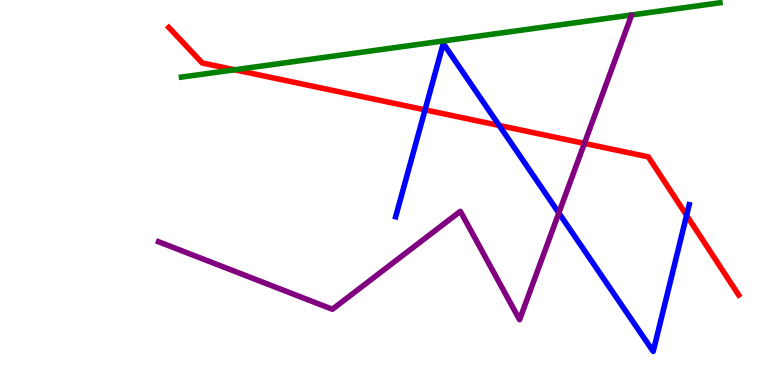[{'lines': ['blue', 'red'], 'intersections': [{'x': 5.48, 'y': 7.15}, {'x': 6.44, 'y': 6.74}, {'x': 8.86, 'y': 4.41}]}, {'lines': ['green', 'red'], 'intersections': [{'x': 3.03, 'y': 8.19}]}, {'lines': ['purple', 'red'], 'intersections': [{'x': 7.54, 'y': 6.28}]}, {'lines': ['blue', 'green'], 'intersections': []}, {'lines': ['blue', 'purple'], 'intersections': [{'x': 7.21, 'y': 4.47}]}, {'lines': ['green', 'purple'], 'intersections': []}]